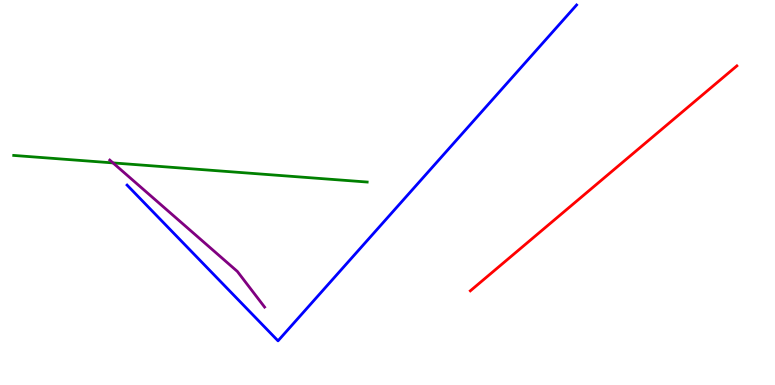[{'lines': ['blue', 'red'], 'intersections': []}, {'lines': ['green', 'red'], 'intersections': []}, {'lines': ['purple', 'red'], 'intersections': []}, {'lines': ['blue', 'green'], 'intersections': []}, {'lines': ['blue', 'purple'], 'intersections': []}, {'lines': ['green', 'purple'], 'intersections': [{'x': 1.46, 'y': 5.77}]}]